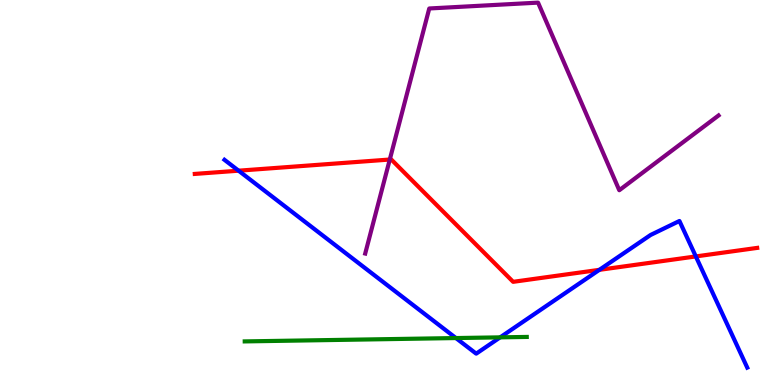[{'lines': ['blue', 'red'], 'intersections': [{'x': 3.08, 'y': 5.57}, {'x': 7.73, 'y': 2.99}, {'x': 8.98, 'y': 3.34}]}, {'lines': ['green', 'red'], 'intersections': []}, {'lines': ['purple', 'red'], 'intersections': [{'x': 5.03, 'y': 5.86}]}, {'lines': ['blue', 'green'], 'intersections': [{'x': 5.88, 'y': 1.22}, {'x': 6.45, 'y': 1.24}]}, {'lines': ['blue', 'purple'], 'intersections': []}, {'lines': ['green', 'purple'], 'intersections': []}]